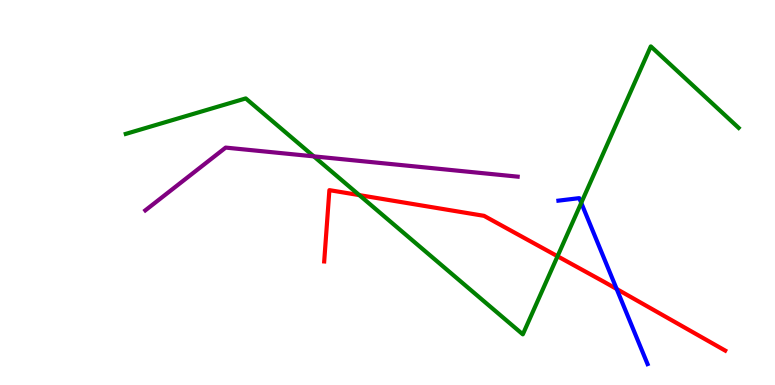[{'lines': ['blue', 'red'], 'intersections': [{'x': 7.96, 'y': 2.49}]}, {'lines': ['green', 'red'], 'intersections': [{'x': 4.64, 'y': 4.93}, {'x': 7.19, 'y': 3.34}]}, {'lines': ['purple', 'red'], 'intersections': []}, {'lines': ['blue', 'green'], 'intersections': [{'x': 7.5, 'y': 4.73}]}, {'lines': ['blue', 'purple'], 'intersections': []}, {'lines': ['green', 'purple'], 'intersections': [{'x': 4.05, 'y': 5.94}]}]